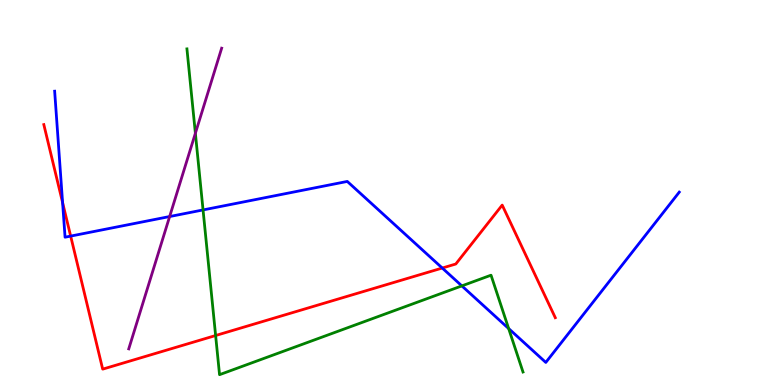[{'lines': ['blue', 'red'], 'intersections': [{'x': 0.808, 'y': 4.74}, {'x': 0.912, 'y': 3.87}, {'x': 5.71, 'y': 3.04}]}, {'lines': ['green', 'red'], 'intersections': [{'x': 2.78, 'y': 1.29}]}, {'lines': ['purple', 'red'], 'intersections': []}, {'lines': ['blue', 'green'], 'intersections': [{'x': 2.62, 'y': 4.55}, {'x': 5.96, 'y': 2.57}, {'x': 6.56, 'y': 1.47}]}, {'lines': ['blue', 'purple'], 'intersections': [{'x': 2.19, 'y': 4.38}]}, {'lines': ['green', 'purple'], 'intersections': [{'x': 2.52, 'y': 6.54}]}]